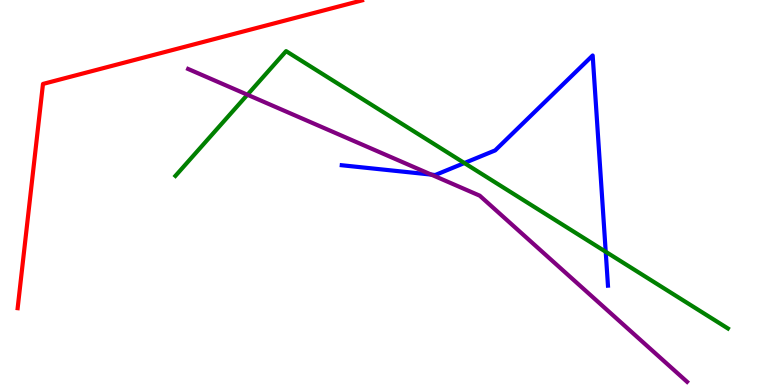[{'lines': ['blue', 'red'], 'intersections': []}, {'lines': ['green', 'red'], 'intersections': []}, {'lines': ['purple', 'red'], 'intersections': []}, {'lines': ['blue', 'green'], 'intersections': [{'x': 5.99, 'y': 5.77}, {'x': 7.82, 'y': 3.46}]}, {'lines': ['blue', 'purple'], 'intersections': [{'x': 5.56, 'y': 5.46}]}, {'lines': ['green', 'purple'], 'intersections': [{'x': 3.19, 'y': 7.54}]}]